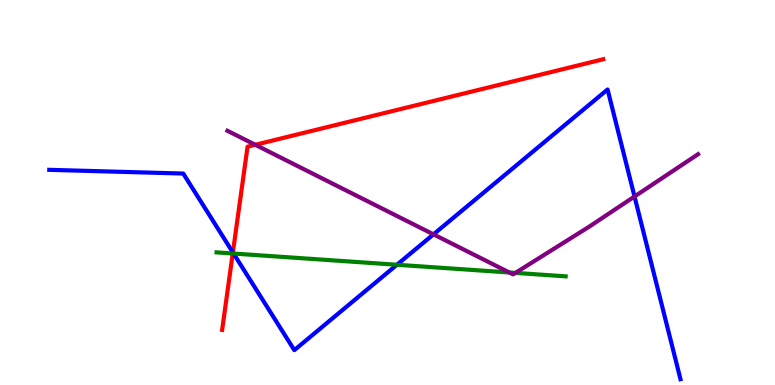[{'lines': ['blue', 'red'], 'intersections': [{'x': 3.0, 'y': 3.44}]}, {'lines': ['green', 'red'], 'intersections': [{'x': 3.0, 'y': 3.42}]}, {'lines': ['purple', 'red'], 'intersections': [{'x': 3.29, 'y': 6.24}]}, {'lines': ['blue', 'green'], 'intersections': [{'x': 3.01, 'y': 3.41}, {'x': 5.12, 'y': 3.12}]}, {'lines': ['blue', 'purple'], 'intersections': [{'x': 5.59, 'y': 3.91}, {'x': 8.19, 'y': 4.9}]}, {'lines': ['green', 'purple'], 'intersections': [{'x': 6.57, 'y': 2.92}, {'x': 6.65, 'y': 2.91}]}]